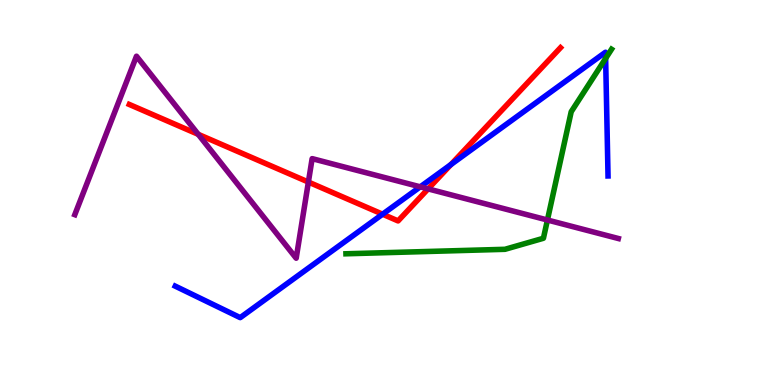[{'lines': ['blue', 'red'], 'intersections': [{'x': 4.94, 'y': 4.44}, {'x': 5.82, 'y': 5.73}]}, {'lines': ['green', 'red'], 'intersections': []}, {'lines': ['purple', 'red'], 'intersections': [{'x': 2.56, 'y': 6.51}, {'x': 3.98, 'y': 5.27}, {'x': 5.52, 'y': 5.09}]}, {'lines': ['blue', 'green'], 'intersections': [{'x': 7.81, 'y': 8.48}]}, {'lines': ['blue', 'purple'], 'intersections': [{'x': 5.42, 'y': 5.15}]}, {'lines': ['green', 'purple'], 'intersections': [{'x': 7.06, 'y': 4.29}]}]